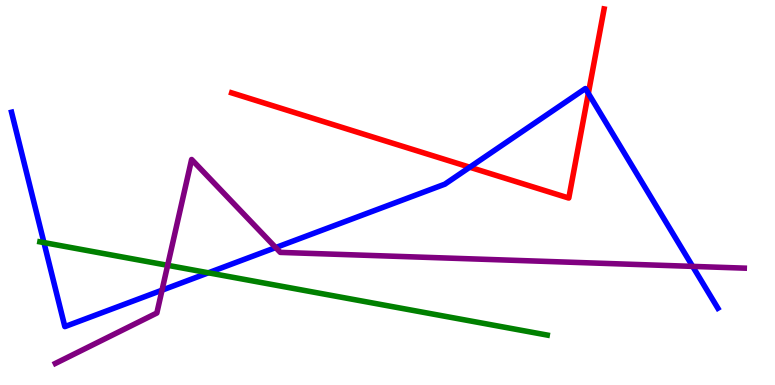[{'lines': ['blue', 'red'], 'intersections': [{'x': 6.06, 'y': 5.66}, {'x': 7.59, 'y': 7.58}]}, {'lines': ['green', 'red'], 'intersections': []}, {'lines': ['purple', 'red'], 'intersections': []}, {'lines': ['blue', 'green'], 'intersections': [{'x': 0.567, 'y': 3.7}, {'x': 2.69, 'y': 2.91}]}, {'lines': ['blue', 'purple'], 'intersections': [{'x': 2.09, 'y': 2.46}, {'x': 3.56, 'y': 3.57}, {'x': 8.94, 'y': 3.08}]}, {'lines': ['green', 'purple'], 'intersections': [{'x': 2.16, 'y': 3.11}]}]